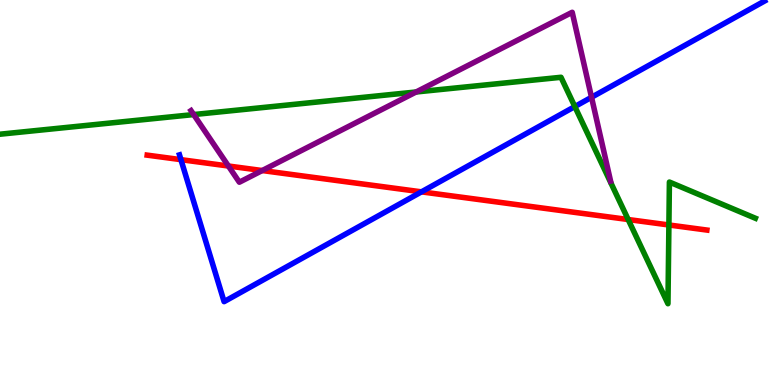[{'lines': ['blue', 'red'], 'intersections': [{'x': 2.33, 'y': 5.85}, {'x': 5.44, 'y': 5.02}]}, {'lines': ['green', 'red'], 'intersections': [{'x': 8.11, 'y': 4.3}, {'x': 8.63, 'y': 4.16}]}, {'lines': ['purple', 'red'], 'intersections': [{'x': 2.95, 'y': 5.69}, {'x': 3.38, 'y': 5.57}]}, {'lines': ['blue', 'green'], 'intersections': [{'x': 7.42, 'y': 7.23}]}, {'lines': ['blue', 'purple'], 'intersections': [{'x': 7.63, 'y': 7.47}]}, {'lines': ['green', 'purple'], 'intersections': [{'x': 2.5, 'y': 7.02}, {'x': 5.37, 'y': 7.61}]}]